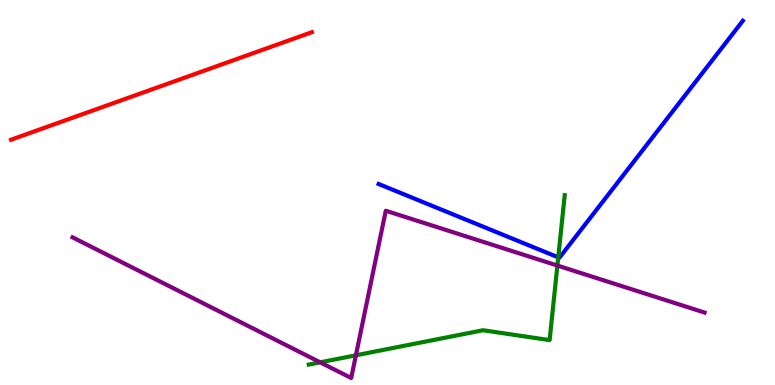[{'lines': ['blue', 'red'], 'intersections': []}, {'lines': ['green', 'red'], 'intersections': []}, {'lines': ['purple', 'red'], 'intersections': []}, {'lines': ['blue', 'green'], 'intersections': [{'x': 7.2, 'y': 3.32}]}, {'lines': ['blue', 'purple'], 'intersections': []}, {'lines': ['green', 'purple'], 'intersections': [{'x': 4.13, 'y': 0.589}, {'x': 4.59, 'y': 0.771}, {'x': 7.19, 'y': 3.1}]}]